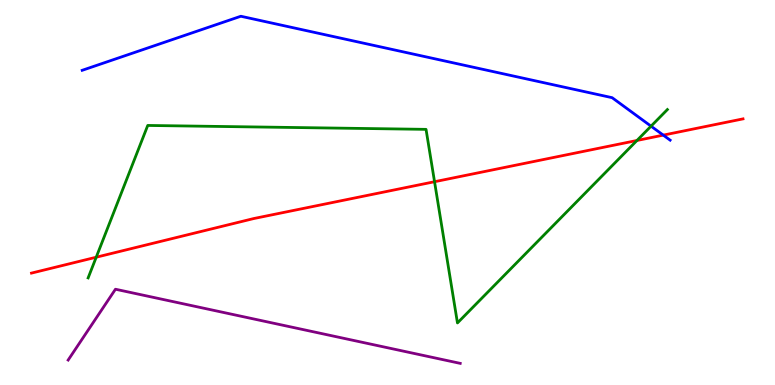[{'lines': ['blue', 'red'], 'intersections': [{'x': 8.56, 'y': 6.49}]}, {'lines': ['green', 'red'], 'intersections': [{'x': 1.24, 'y': 3.32}, {'x': 5.61, 'y': 5.28}, {'x': 8.22, 'y': 6.35}]}, {'lines': ['purple', 'red'], 'intersections': []}, {'lines': ['blue', 'green'], 'intersections': [{'x': 8.4, 'y': 6.72}]}, {'lines': ['blue', 'purple'], 'intersections': []}, {'lines': ['green', 'purple'], 'intersections': []}]